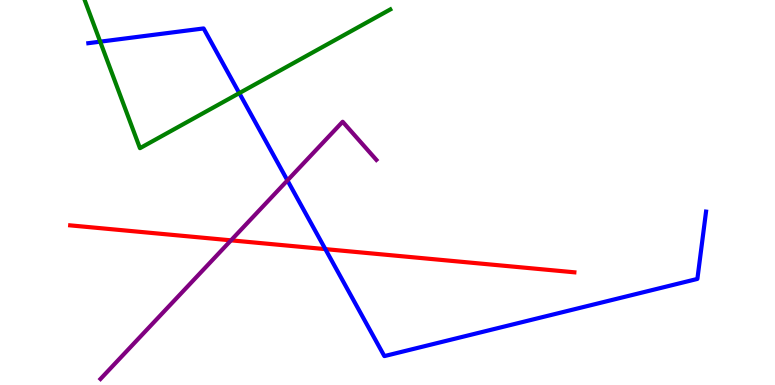[{'lines': ['blue', 'red'], 'intersections': [{'x': 4.2, 'y': 3.53}]}, {'lines': ['green', 'red'], 'intersections': []}, {'lines': ['purple', 'red'], 'intersections': [{'x': 2.98, 'y': 3.76}]}, {'lines': ['blue', 'green'], 'intersections': [{'x': 1.29, 'y': 8.92}, {'x': 3.09, 'y': 7.58}]}, {'lines': ['blue', 'purple'], 'intersections': [{'x': 3.71, 'y': 5.31}]}, {'lines': ['green', 'purple'], 'intersections': []}]